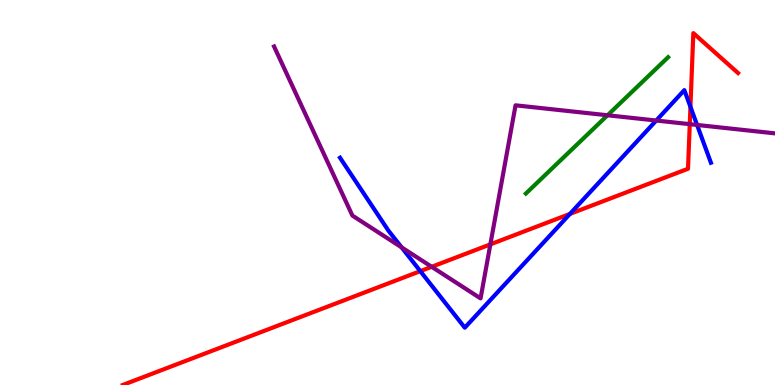[{'lines': ['blue', 'red'], 'intersections': [{'x': 5.42, 'y': 2.96}, {'x': 7.35, 'y': 4.44}, {'x': 8.91, 'y': 7.23}]}, {'lines': ['green', 'red'], 'intersections': []}, {'lines': ['purple', 'red'], 'intersections': [{'x': 5.57, 'y': 3.07}, {'x': 6.33, 'y': 3.65}, {'x': 8.9, 'y': 6.78}]}, {'lines': ['blue', 'green'], 'intersections': []}, {'lines': ['blue', 'purple'], 'intersections': [{'x': 5.18, 'y': 3.58}, {'x': 8.47, 'y': 6.87}, {'x': 8.99, 'y': 6.75}]}, {'lines': ['green', 'purple'], 'intersections': [{'x': 7.84, 'y': 7.01}]}]